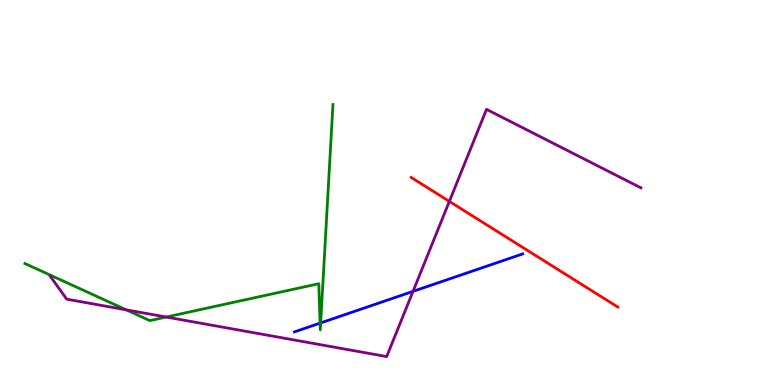[{'lines': ['blue', 'red'], 'intersections': []}, {'lines': ['green', 'red'], 'intersections': []}, {'lines': ['purple', 'red'], 'intersections': [{'x': 5.8, 'y': 4.77}]}, {'lines': ['blue', 'green'], 'intersections': [{'x': 4.13, 'y': 1.61}, {'x': 4.14, 'y': 1.61}]}, {'lines': ['blue', 'purple'], 'intersections': [{'x': 5.33, 'y': 2.43}]}, {'lines': ['green', 'purple'], 'intersections': [{'x': 1.63, 'y': 1.95}, {'x': 2.15, 'y': 1.77}]}]